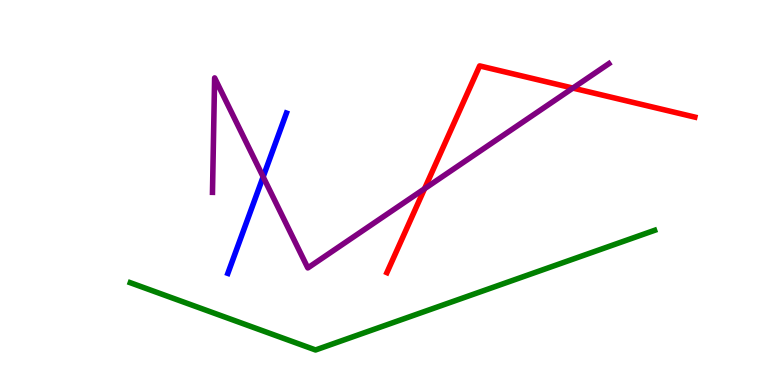[{'lines': ['blue', 'red'], 'intersections': []}, {'lines': ['green', 'red'], 'intersections': []}, {'lines': ['purple', 'red'], 'intersections': [{'x': 5.48, 'y': 5.1}, {'x': 7.39, 'y': 7.71}]}, {'lines': ['blue', 'green'], 'intersections': []}, {'lines': ['blue', 'purple'], 'intersections': [{'x': 3.4, 'y': 5.41}]}, {'lines': ['green', 'purple'], 'intersections': []}]